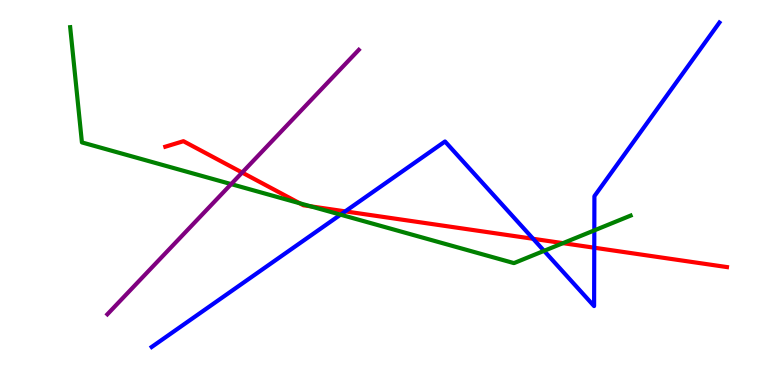[{'lines': ['blue', 'red'], 'intersections': [{'x': 4.45, 'y': 4.51}, {'x': 6.88, 'y': 3.8}, {'x': 7.67, 'y': 3.57}]}, {'lines': ['green', 'red'], 'intersections': [{'x': 3.87, 'y': 4.72}, {'x': 4.01, 'y': 4.64}, {'x': 7.26, 'y': 3.68}]}, {'lines': ['purple', 'red'], 'intersections': [{'x': 3.12, 'y': 5.52}]}, {'lines': ['blue', 'green'], 'intersections': [{'x': 4.39, 'y': 4.42}, {'x': 7.02, 'y': 3.48}, {'x': 7.67, 'y': 4.02}]}, {'lines': ['blue', 'purple'], 'intersections': []}, {'lines': ['green', 'purple'], 'intersections': [{'x': 2.98, 'y': 5.22}]}]